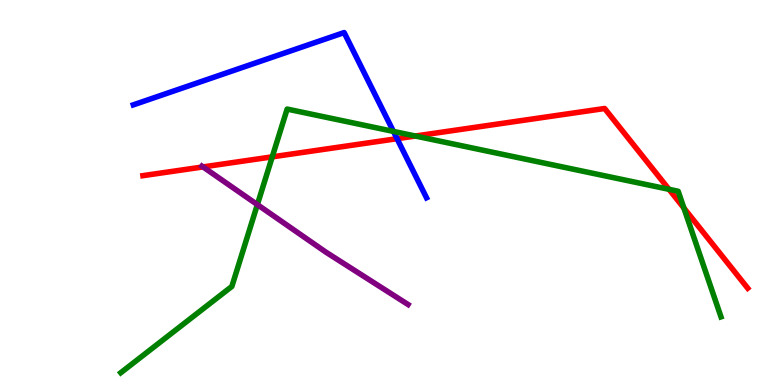[{'lines': ['blue', 'red'], 'intersections': [{'x': 5.12, 'y': 6.4}]}, {'lines': ['green', 'red'], 'intersections': [{'x': 3.51, 'y': 5.93}, {'x': 5.36, 'y': 6.47}, {'x': 8.63, 'y': 5.08}, {'x': 8.82, 'y': 4.6}]}, {'lines': ['purple', 'red'], 'intersections': [{'x': 2.62, 'y': 5.66}]}, {'lines': ['blue', 'green'], 'intersections': [{'x': 5.08, 'y': 6.59}]}, {'lines': ['blue', 'purple'], 'intersections': []}, {'lines': ['green', 'purple'], 'intersections': [{'x': 3.32, 'y': 4.69}]}]